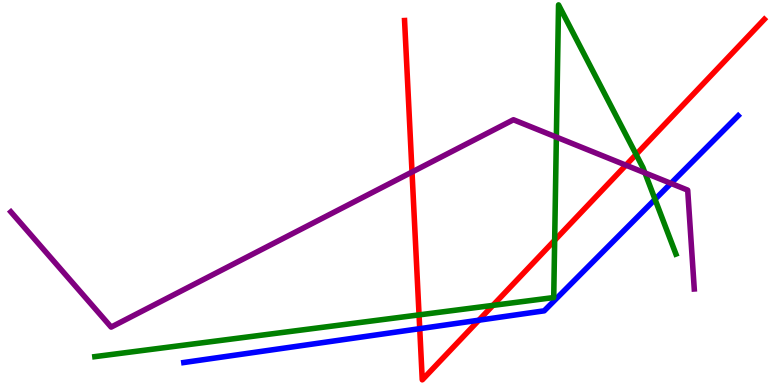[{'lines': ['blue', 'red'], 'intersections': [{'x': 5.42, 'y': 1.46}, {'x': 6.18, 'y': 1.68}]}, {'lines': ['green', 'red'], 'intersections': [{'x': 5.41, 'y': 1.82}, {'x': 6.36, 'y': 2.07}, {'x': 7.16, 'y': 3.76}, {'x': 8.21, 'y': 5.99}]}, {'lines': ['purple', 'red'], 'intersections': [{'x': 5.32, 'y': 5.53}, {'x': 8.08, 'y': 5.71}]}, {'lines': ['blue', 'green'], 'intersections': [{'x': 8.45, 'y': 4.82}]}, {'lines': ['blue', 'purple'], 'intersections': [{'x': 8.66, 'y': 5.24}]}, {'lines': ['green', 'purple'], 'intersections': [{'x': 7.18, 'y': 6.44}, {'x': 8.32, 'y': 5.51}]}]